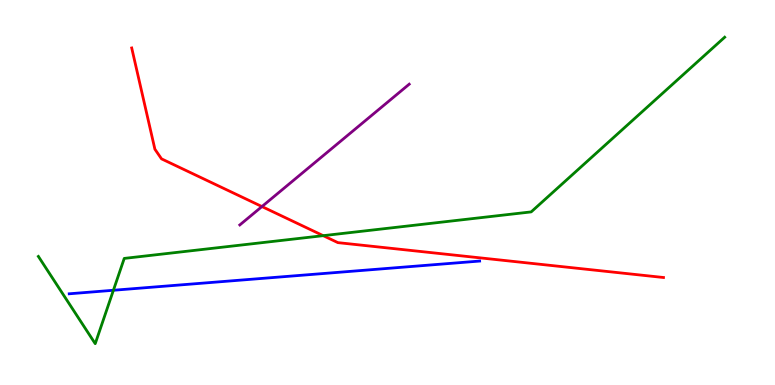[{'lines': ['blue', 'red'], 'intersections': []}, {'lines': ['green', 'red'], 'intersections': [{'x': 4.17, 'y': 3.88}]}, {'lines': ['purple', 'red'], 'intersections': [{'x': 3.38, 'y': 4.63}]}, {'lines': ['blue', 'green'], 'intersections': [{'x': 1.46, 'y': 2.46}]}, {'lines': ['blue', 'purple'], 'intersections': []}, {'lines': ['green', 'purple'], 'intersections': []}]